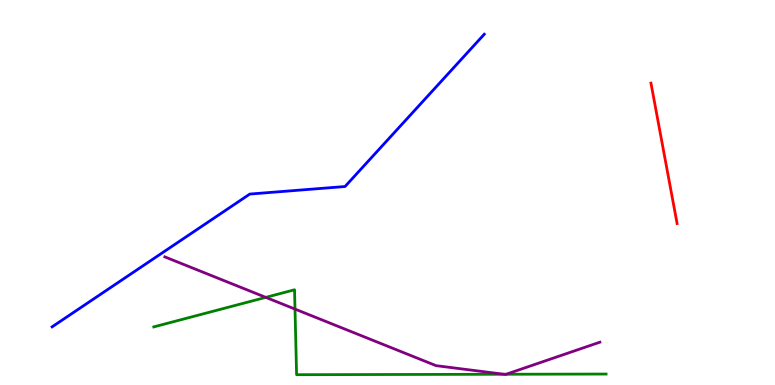[{'lines': ['blue', 'red'], 'intersections': []}, {'lines': ['green', 'red'], 'intersections': []}, {'lines': ['purple', 'red'], 'intersections': []}, {'lines': ['blue', 'green'], 'intersections': []}, {'lines': ['blue', 'purple'], 'intersections': []}, {'lines': ['green', 'purple'], 'intersections': [{'x': 3.43, 'y': 2.28}, {'x': 3.81, 'y': 1.97}, {'x': 6.5, 'y': 0.279}, {'x': 6.53, 'y': 0.279}]}]